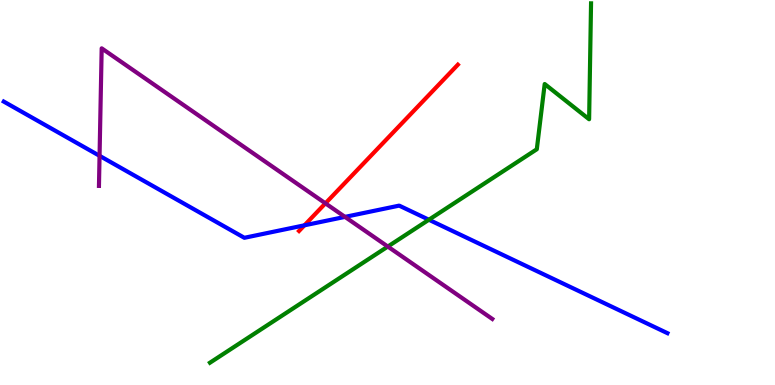[{'lines': ['blue', 'red'], 'intersections': [{'x': 3.93, 'y': 4.15}]}, {'lines': ['green', 'red'], 'intersections': []}, {'lines': ['purple', 'red'], 'intersections': [{'x': 4.2, 'y': 4.72}]}, {'lines': ['blue', 'green'], 'intersections': [{'x': 5.53, 'y': 4.29}]}, {'lines': ['blue', 'purple'], 'intersections': [{'x': 1.28, 'y': 5.95}, {'x': 4.45, 'y': 4.37}]}, {'lines': ['green', 'purple'], 'intersections': [{'x': 5.0, 'y': 3.6}]}]